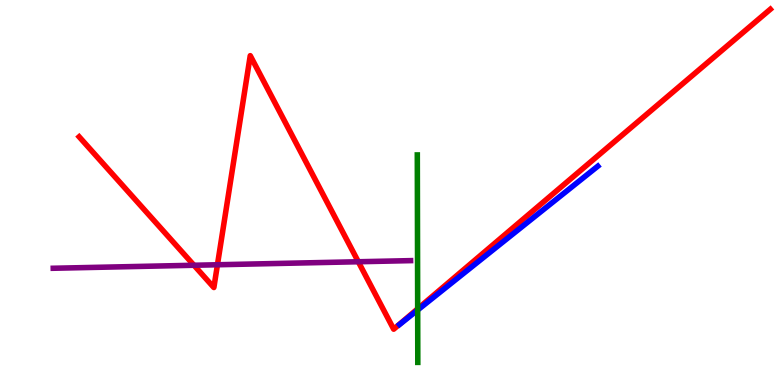[{'lines': ['blue', 'red'], 'intersections': []}, {'lines': ['green', 'red'], 'intersections': [{'x': 5.39, 'y': 1.98}]}, {'lines': ['purple', 'red'], 'intersections': [{'x': 2.5, 'y': 3.11}, {'x': 2.81, 'y': 3.12}, {'x': 4.62, 'y': 3.2}]}, {'lines': ['blue', 'green'], 'intersections': [{'x': 5.39, 'y': 1.95}]}, {'lines': ['blue', 'purple'], 'intersections': []}, {'lines': ['green', 'purple'], 'intersections': []}]